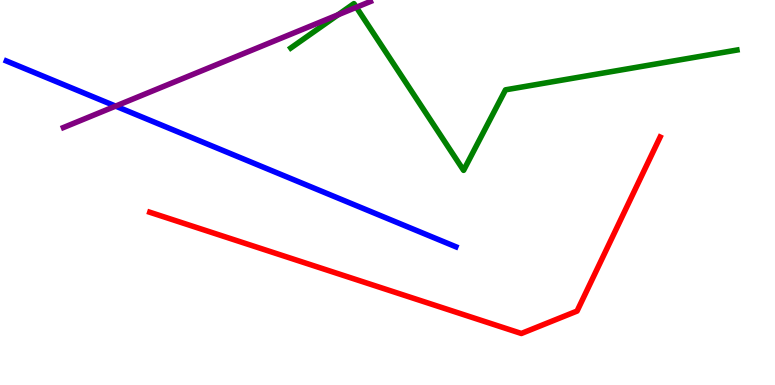[{'lines': ['blue', 'red'], 'intersections': []}, {'lines': ['green', 'red'], 'intersections': []}, {'lines': ['purple', 'red'], 'intersections': []}, {'lines': ['blue', 'green'], 'intersections': []}, {'lines': ['blue', 'purple'], 'intersections': [{'x': 1.49, 'y': 7.24}]}, {'lines': ['green', 'purple'], 'intersections': [{'x': 4.36, 'y': 9.62}, {'x': 4.6, 'y': 9.81}]}]